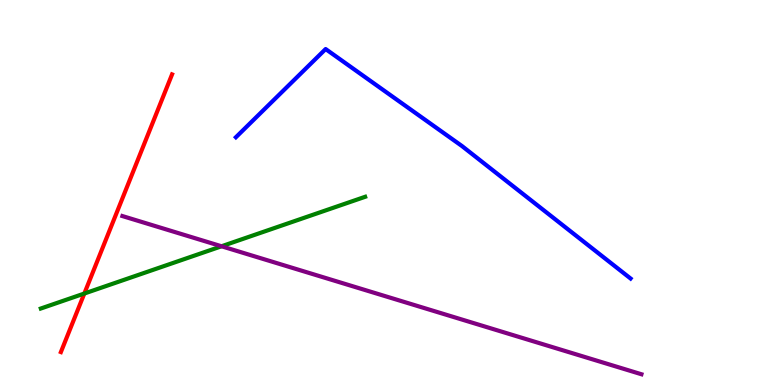[{'lines': ['blue', 'red'], 'intersections': []}, {'lines': ['green', 'red'], 'intersections': [{'x': 1.09, 'y': 2.38}]}, {'lines': ['purple', 'red'], 'intersections': []}, {'lines': ['blue', 'green'], 'intersections': []}, {'lines': ['blue', 'purple'], 'intersections': []}, {'lines': ['green', 'purple'], 'intersections': [{'x': 2.86, 'y': 3.6}]}]